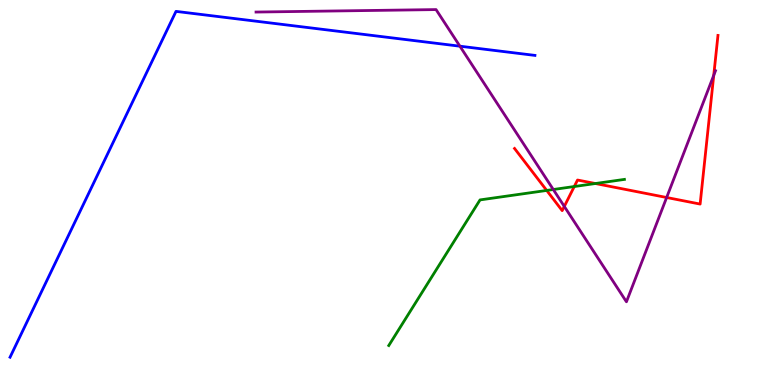[{'lines': ['blue', 'red'], 'intersections': []}, {'lines': ['green', 'red'], 'intersections': [{'x': 7.05, 'y': 5.05}, {'x': 7.41, 'y': 5.16}, {'x': 7.68, 'y': 5.23}]}, {'lines': ['purple', 'red'], 'intersections': [{'x': 7.28, 'y': 4.64}, {'x': 8.6, 'y': 4.87}, {'x': 9.21, 'y': 8.04}]}, {'lines': ['blue', 'green'], 'intersections': []}, {'lines': ['blue', 'purple'], 'intersections': [{'x': 5.93, 'y': 8.8}]}, {'lines': ['green', 'purple'], 'intersections': [{'x': 7.14, 'y': 5.08}]}]